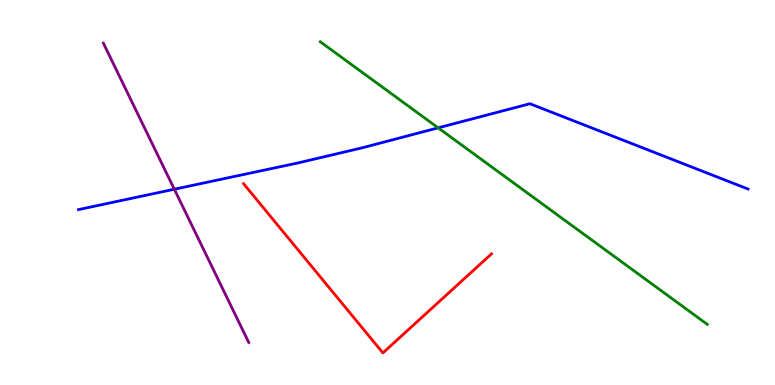[{'lines': ['blue', 'red'], 'intersections': []}, {'lines': ['green', 'red'], 'intersections': []}, {'lines': ['purple', 'red'], 'intersections': []}, {'lines': ['blue', 'green'], 'intersections': [{'x': 5.65, 'y': 6.68}]}, {'lines': ['blue', 'purple'], 'intersections': [{'x': 2.25, 'y': 5.08}]}, {'lines': ['green', 'purple'], 'intersections': []}]